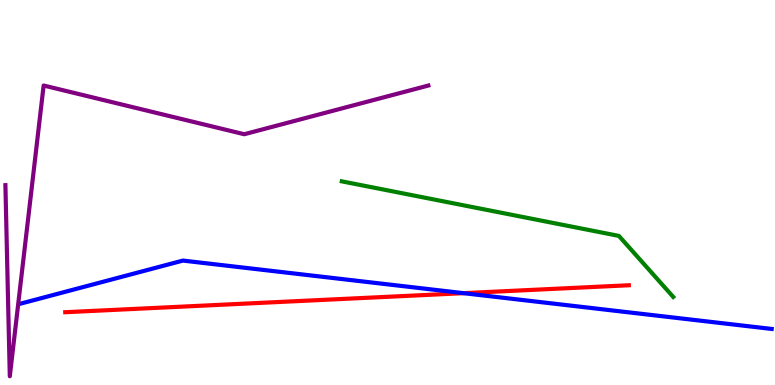[{'lines': ['blue', 'red'], 'intersections': [{'x': 5.98, 'y': 2.39}]}, {'lines': ['green', 'red'], 'intersections': []}, {'lines': ['purple', 'red'], 'intersections': []}, {'lines': ['blue', 'green'], 'intersections': []}, {'lines': ['blue', 'purple'], 'intersections': []}, {'lines': ['green', 'purple'], 'intersections': []}]